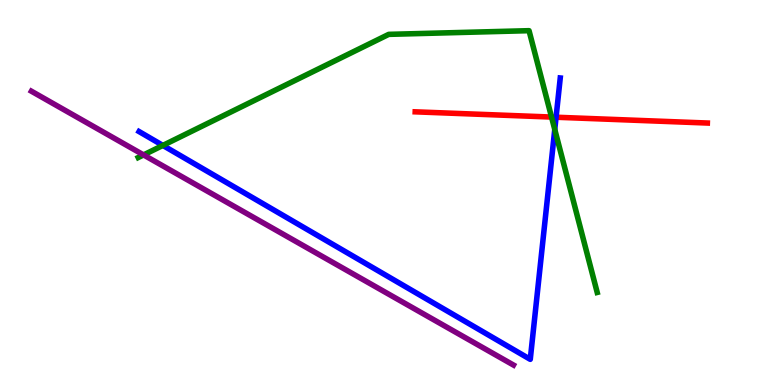[{'lines': ['blue', 'red'], 'intersections': [{'x': 7.18, 'y': 6.96}]}, {'lines': ['green', 'red'], 'intersections': [{'x': 7.12, 'y': 6.96}]}, {'lines': ['purple', 'red'], 'intersections': []}, {'lines': ['blue', 'green'], 'intersections': [{'x': 2.1, 'y': 6.22}, {'x': 7.16, 'y': 6.64}]}, {'lines': ['blue', 'purple'], 'intersections': []}, {'lines': ['green', 'purple'], 'intersections': [{'x': 1.85, 'y': 5.98}]}]